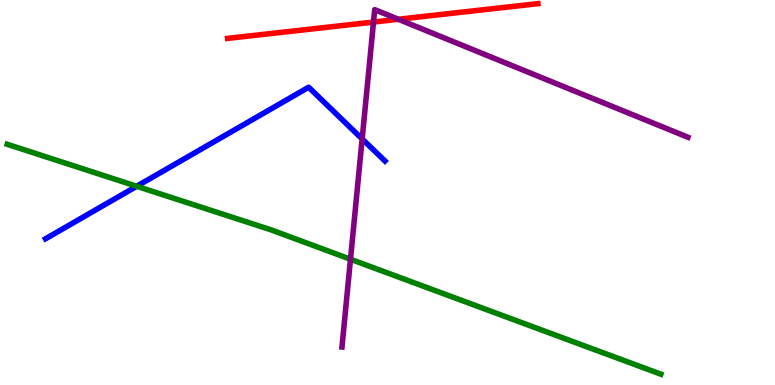[{'lines': ['blue', 'red'], 'intersections': []}, {'lines': ['green', 'red'], 'intersections': []}, {'lines': ['purple', 'red'], 'intersections': [{'x': 4.82, 'y': 9.43}, {'x': 5.14, 'y': 9.5}]}, {'lines': ['blue', 'green'], 'intersections': [{'x': 1.76, 'y': 5.16}]}, {'lines': ['blue', 'purple'], 'intersections': [{'x': 4.67, 'y': 6.39}]}, {'lines': ['green', 'purple'], 'intersections': [{'x': 4.52, 'y': 3.27}]}]